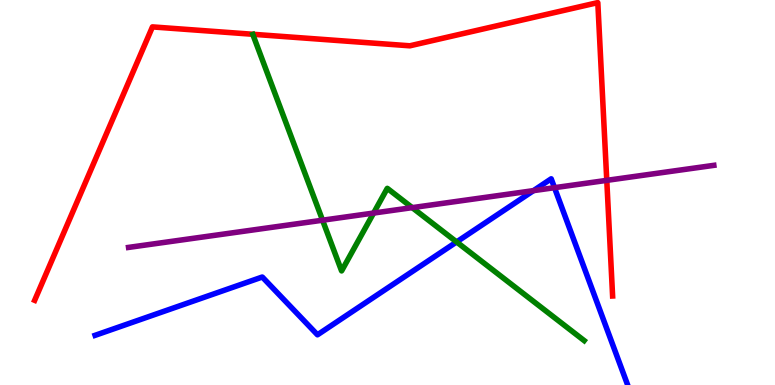[{'lines': ['blue', 'red'], 'intersections': []}, {'lines': ['green', 'red'], 'intersections': []}, {'lines': ['purple', 'red'], 'intersections': [{'x': 7.83, 'y': 5.32}]}, {'lines': ['blue', 'green'], 'intersections': [{'x': 5.89, 'y': 3.72}]}, {'lines': ['blue', 'purple'], 'intersections': [{'x': 6.88, 'y': 5.05}, {'x': 7.15, 'y': 5.12}]}, {'lines': ['green', 'purple'], 'intersections': [{'x': 4.16, 'y': 4.28}, {'x': 4.82, 'y': 4.47}, {'x': 5.32, 'y': 4.61}]}]